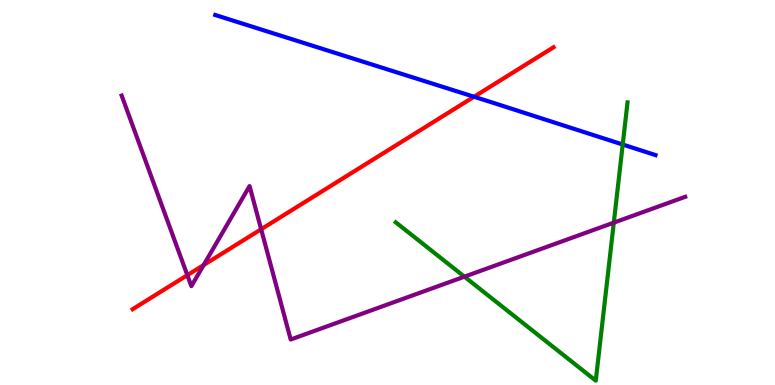[{'lines': ['blue', 'red'], 'intersections': [{'x': 6.12, 'y': 7.49}]}, {'lines': ['green', 'red'], 'intersections': []}, {'lines': ['purple', 'red'], 'intersections': [{'x': 2.42, 'y': 2.85}, {'x': 2.63, 'y': 3.12}, {'x': 3.37, 'y': 4.05}]}, {'lines': ['blue', 'green'], 'intersections': [{'x': 8.04, 'y': 6.25}]}, {'lines': ['blue', 'purple'], 'intersections': []}, {'lines': ['green', 'purple'], 'intersections': [{'x': 5.99, 'y': 2.81}, {'x': 7.92, 'y': 4.22}]}]